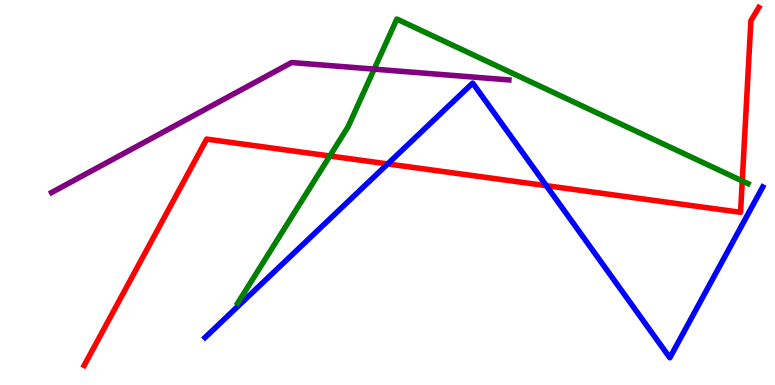[{'lines': ['blue', 'red'], 'intersections': [{'x': 5.0, 'y': 5.74}, {'x': 7.05, 'y': 5.18}]}, {'lines': ['green', 'red'], 'intersections': [{'x': 4.26, 'y': 5.95}, {'x': 9.58, 'y': 5.3}]}, {'lines': ['purple', 'red'], 'intersections': []}, {'lines': ['blue', 'green'], 'intersections': []}, {'lines': ['blue', 'purple'], 'intersections': []}, {'lines': ['green', 'purple'], 'intersections': [{'x': 4.83, 'y': 8.2}]}]